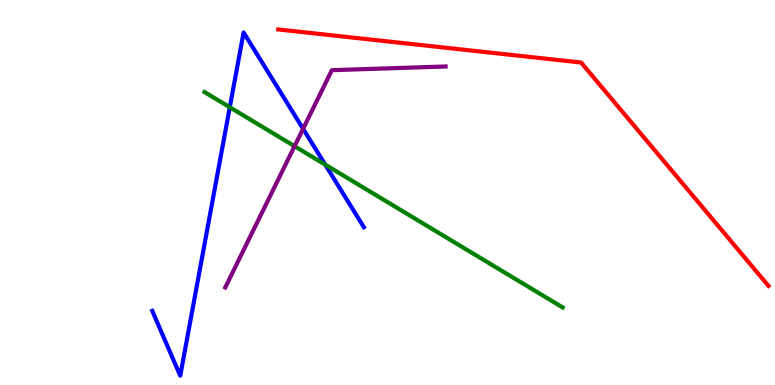[{'lines': ['blue', 'red'], 'intersections': []}, {'lines': ['green', 'red'], 'intersections': []}, {'lines': ['purple', 'red'], 'intersections': []}, {'lines': ['blue', 'green'], 'intersections': [{'x': 2.97, 'y': 7.21}, {'x': 4.2, 'y': 5.72}]}, {'lines': ['blue', 'purple'], 'intersections': [{'x': 3.91, 'y': 6.65}]}, {'lines': ['green', 'purple'], 'intersections': [{'x': 3.8, 'y': 6.2}]}]